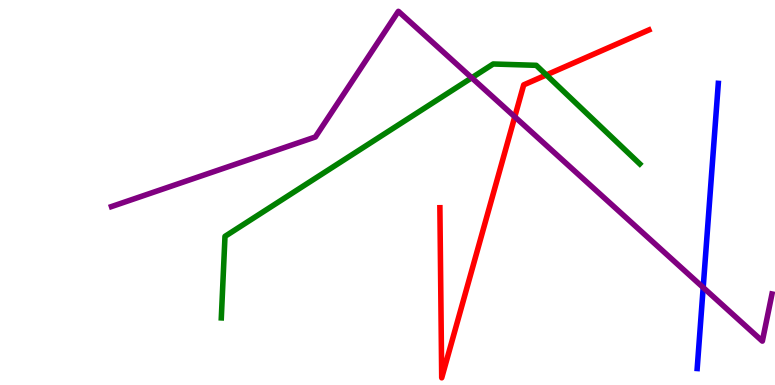[{'lines': ['blue', 'red'], 'intersections': []}, {'lines': ['green', 'red'], 'intersections': [{'x': 7.05, 'y': 8.05}]}, {'lines': ['purple', 'red'], 'intersections': [{'x': 6.64, 'y': 6.97}]}, {'lines': ['blue', 'green'], 'intersections': []}, {'lines': ['blue', 'purple'], 'intersections': [{'x': 9.07, 'y': 2.53}]}, {'lines': ['green', 'purple'], 'intersections': [{'x': 6.09, 'y': 7.98}]}]